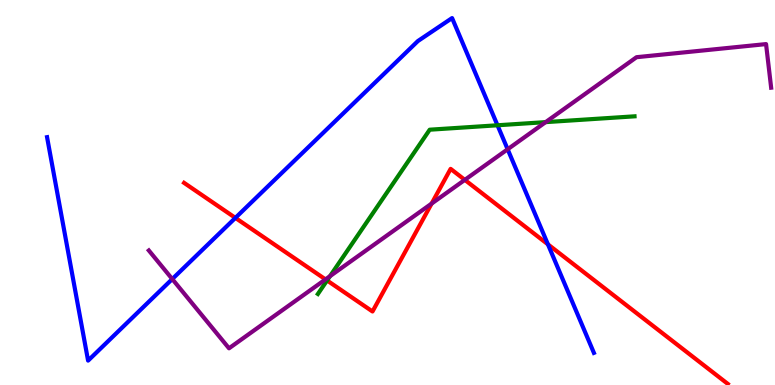[{'lines': ['blue', 'red'], 'intersections': [{'x': 3.04, 'y': 4.34}, {'x': 7.07, 'y': 3.65}]}, {'lines': ['green', 'red'], 'intersections': [{'x': 4.22, 'y': 2.72}]}, {'lines': ['purple', 'red'], 'intersections': [{'x': 4.2, 'y': 2.74}, {'x': 5.57, 'y': 4.71}, {'x': 6.0, 'y': 5.33}]}, {'lines': ['blue', 'green'], 'intersections': [{'x': 6.42, 'y': 6.75}]}, {'lines': ['blue', 'purple'], 'intersections': [{'x': 2.22, 'y': 2.75}, {'x': 6.55, 'y': 6.12}]}, {'lines': ['green', 'purple'], 'intersections': [{'x': 4.26, 'y': 2.83}, {'x': 7.04, 'y': 6.83}]}]